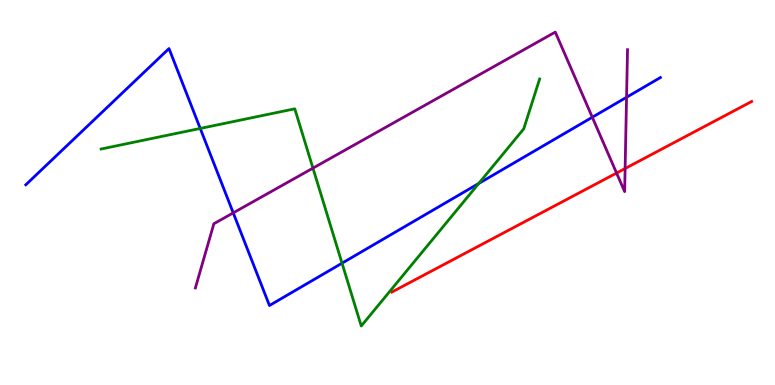[{'lines': ['blue', 'red'], 'intersections': []}, {'lines': ['green', 'red'], 'intersections': []}, {'lines': ['purple', 'red'], 'intersections': [{'x': 7.96, 'y': 5.51}, {'x': 8.07, 'y': 5.62}]}, {'lines': ['blue', 'green'], 'intersections': [{'x': 2.58, 'y': 6.66}, {'x': 4.41, 'y': 3.16}, {'x': 6.18, 'y': 5.23}]}, {'lines': ['blue', 'purple'], 'intersections': [{'x': 3.01, 'y': 4.47}, {'x': 7.64, 'y': 6.95}, {'x': 8.08, 'y': 7.47}]}, {'lines': ['green', 'purple'], 'intersections': [{'x': 4.04, 'y': 5.63}]}]